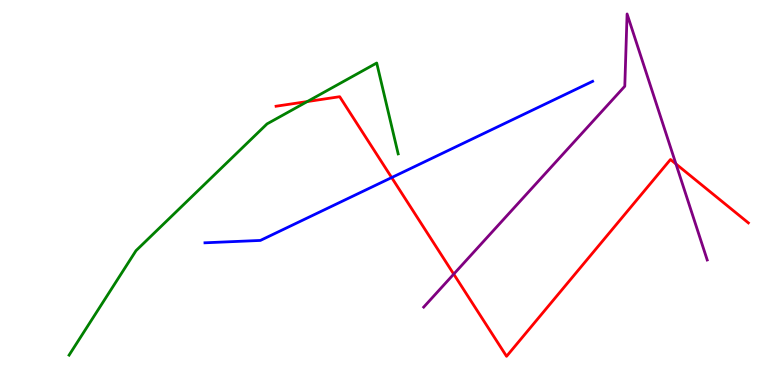[{'lines': ['blue', 'red'], 'intersections': [{'x': 5.05, 'y': 5.39}]}, {'lines': ['green', 'red'], 'intersections': [{'x': 3.97, 'y': 7.36}]}, {'lines': ['purple', 'red'], 'intersections': [{'x': 5.85, 'y': 2.88}, {'x': 8.72, 'y': 5.74}]}, {'lines': ['blue', 'green'], 'intersections': []}, {'lines': ['blue', 'purple'], 'intersections': []}, {'lines': ['green', 'purple'], 'intersections': []}]